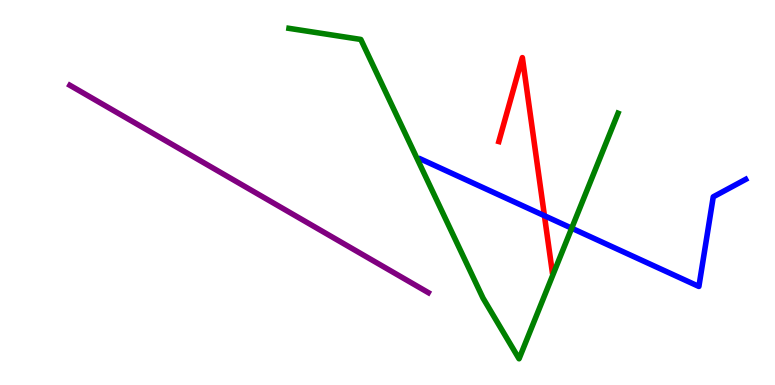[{'lines': ['blue', 'red'], 'intersections': [{'x': 7.02, 'y': 4.4}]}, {'lines': ['green', 'red'], 'intersections': []}, {'lines': ['purple', 'red'], 'intersections': []}, {'lines': ['blue', 'green'], 'intersections': [{'x': 7.38, 'y': 4.07}]}, {'lines': ['blue', 'purple'], 'intersections': []}, {'lines': ['green', 'purple'], 'intersections': []}]